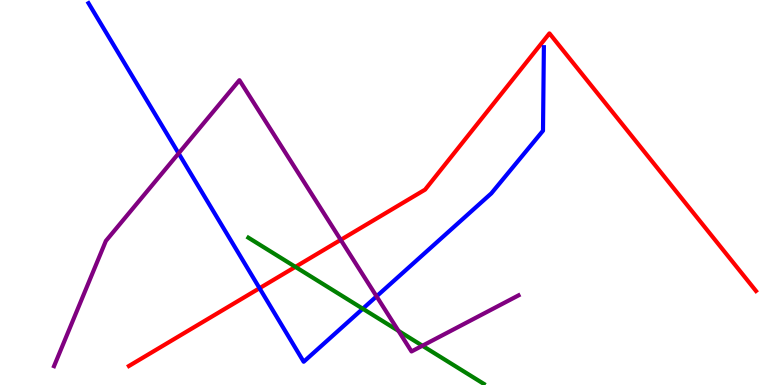[{'lines': ['blue', 'red'], 'intersections': [{'x': 3.35, 'y': 2.51}]}, {'lines': ['green', 'red'], 'intersections': [{'x': 3.81, 'y': 3.07}]}, {'lines': ['purple', 'red'], 'intersections': [{'x': 4.4, 'y': 3.77}]}, {'lines': ['blue', 'green'], 'intersections': [{'x': 4.68, 'y': 1.98}]}, {'lines': ['blue', 'purple'], 'intersections': [{'x': 2.3, 'y': 6.02}, {'x': 4.86, 'y': 2.3}]}, {'lines': ['green', 'purple'], 'intersections': [{'x': 5.14, 'y': 1.41}, {'x': 5.45, 'y': 1.02}]}]